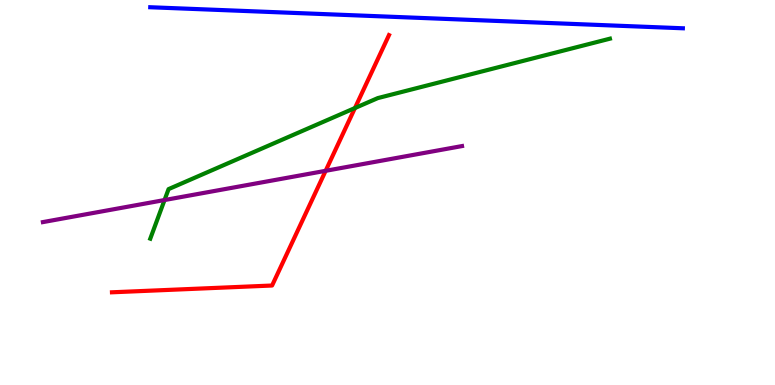[{'lines': ['blue', 'red'], 'intersections': []}, {'lines': ['green', 'red'], 'intersections': [{'x': 4.58, 'y': 7.19}]}, {'lines': ['purple', 'red'], 'intersections': [{'x': 4.2, 'y': 5.56}]}, {'lines': ['blue', 'green'], 'intersections': []}, {'lines': ['blue', 'purple'], 'intersections': []}, {'lines': ['green', 'purple'], 'intersections': [{'x': 2.12, 'y': 4.8}]}]